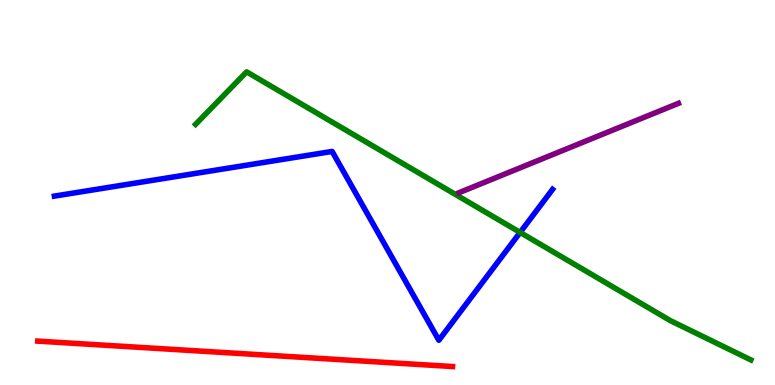[{'lines': ['blue', 'red'], 'intersections': []}, {'lines': ['green', 'red'], 'intersections': []}, {'lines': ['purple', 'red'], 'intersections': []}, {'lines': ['blue', 'green'], 'intersections': [{'x': 6.71, 'y': 3.96}]}, {'lines': ['blue', 'purple'], 'intersections': []}, {'lines': ['green', 'purple'], 'intersections': []}]